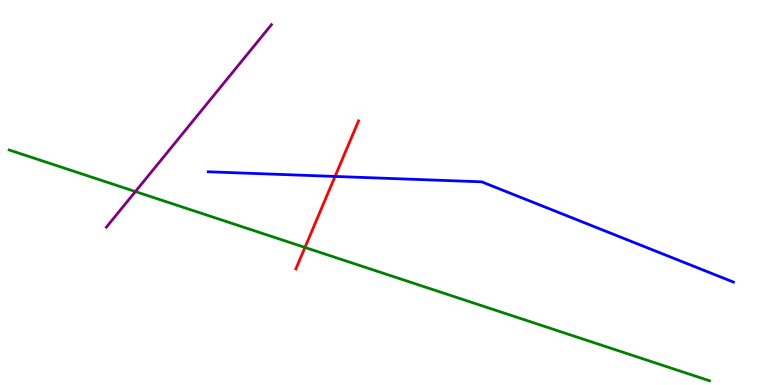[{'lines': ['blue', 'red'], 'intersections': [{'x': 4.32, 'y': 5.42}]}, {'lines': ['green', 'red'], 'intersections': [{'x': 3.93, 'y': 3.57}]}, {'lines': ['purple', 'red'], 'intersections': []}, {'lines': ['blue', 'green'], 'intersections': []}, {'lines': ['blue', 'purple'], 'intersections': []}, {'lines': ['green', 'purple'], 'intersections': [{'x': 1.75, 'y': 5.02}]}]